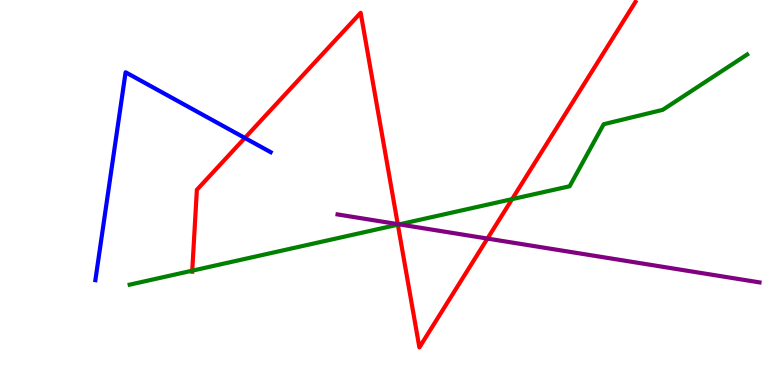[{'lines': ['blue', 'red'], 'intersections': [{'x': 3.16, 'y': 6.42}]}, {'lines': ['green', 'red'], 'intersections': [{'x': 2.48, 'y': 2.97}, {'x': 5.13, 'y': 4.16}, {'x': 6.61, 'y': 4.83}]}, {'lines': ['purple', 'red'], 'intersections': [{'x': 5.13, 'y': 4.18}, {'x': 6.29, 'y': 3.8}]}, {'lines': ['blue', 'green'], 'intersections': []}, {'lines': ['blue', 'purple'], 'intersections': []}, {'lines': ['green', 'purple'], 'intersections': [{'x': 5.15, 'y': 4.17}]}]